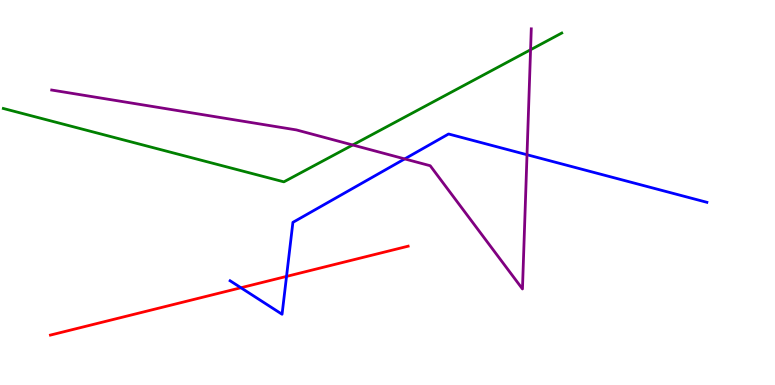[{'lines': ['blue', 'red'], 'intersections': [{'x': 3.11, 'y': 2.53}, {'x': 3.7, 'y': 2.82}]}, {'lines': ['green', 'red'], 'intersections': []}, {'lines': ['purple', 'red'], 'intersections': []}, {'lines': ['blue', 'green'], 'intersections': []}, {'lines': ['blue', 'purple'], 'intersections': [{'x': 5.22, 'y': 5.87}, {'x': 6.8, 'y': 5.98}]}, {'lines': ['green', 'purple'], 'intersections': [{'x': 4.55, 'y': 6.23}, {'x': 6.85, 'y': 8.71}]}]